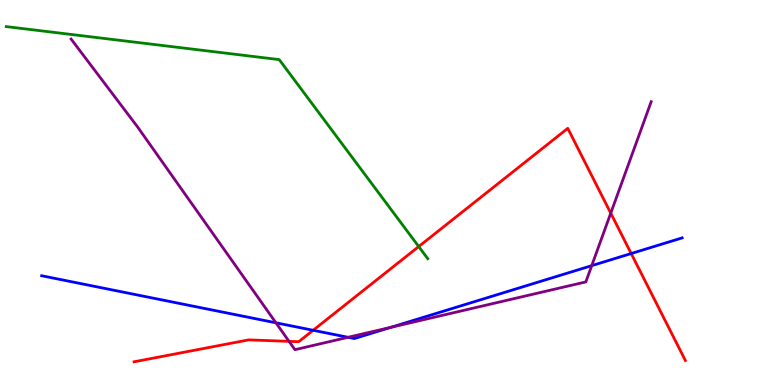[{'lines': ['blue', 'red'], 'intersections': [{'x': 4.04, 'y': 1.42}, {'x': 8.14, 'y': 3.41}]}, {'lines': ['green', 'red'], 'intersections': [{'x': 5.4, 'y': 3.6}]}, {'lines': ['purple', 'red'], 'intersections': [{'x': 3.73, 'y': 1.13}, {'x': 7.88, 'y': 4.46}]}, {'lines': ['blue', 'green'], 'intersections': []}, {'lines': ['blue', 'purple'], 'intersections': [{'x': 3.56, 'y': 1.62}, {'x': 4.49, 'y': 1.24}, {'x': 5.04, 'y': 1.5}, {'x': 7.64, 'y': 3.1}]}, {'lines': ['green', 'purple'], 'intersections': []}]